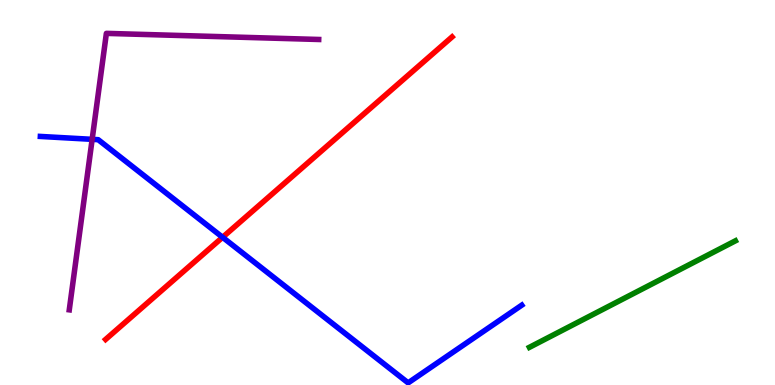[{'lines': ['blue', 'red'], 'intersections': [{'x': 2.87, 'y': 3.84}]}, {'lines': ['green', 'red'], 'intersections': []}, {'lines': ['purple', 'red'], 'intersections': []}, {'lines': ['blue', 'green'], 'intersections': []}, {'lines': ['blue', 'purple'], 'intersections': [{'x': 1.19, 'y': 6.38}]}, {'lines': ['green', 'purple'], 'intersections': []}]